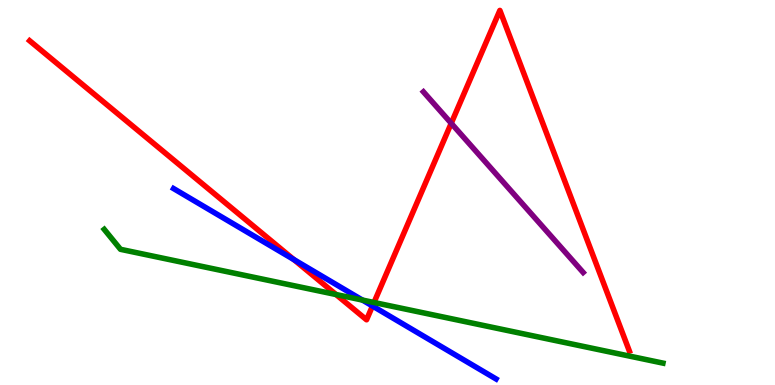[{'lines': ['blue', 'red'], 'intersections': [{'x': 3.79, 'y': 3.26}, {'x': 4.81, 'y': 2.05}]}, {'lines': ['green', 'red'], 'intersections': [{'x': 4.34, 'y': 2.35}, {'x': 4.83, 'y': 2.14}]}, {'lines': ['purple', 'red'], 'intersections': [{'x': 5.82, 'y': 6.8}]}, {'lines': ['blue', 'green'], 'intersections': [{'x': 4.68, 'y': 2.21}]}, {'lines': ['blue', 'purple'], 'intersections': []}, {'lines': ['green', 'purple'], 'intersections': []}]